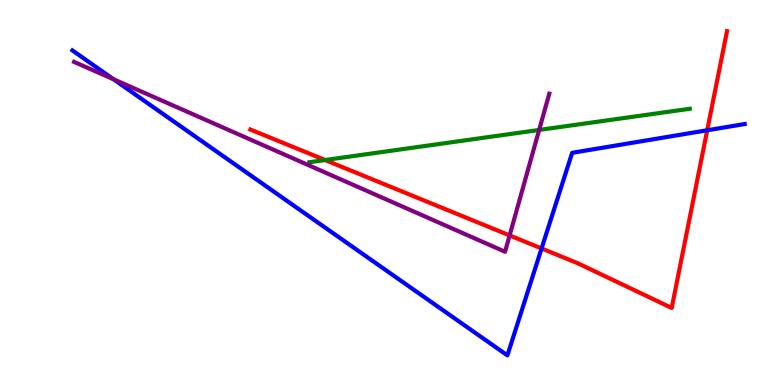[{'lines': ['blue', 'red'], 'intersections': [{'x': 6.99, 'y': 3.55}, {'x': 9.13, 'y': 6.62}]}, {'lines': ['green', 'red'], 'intersections': [{'x': 4.19, 'y': 5.84}]}, {'lines': ['purple', 'red'], 'intersections': [{'x': 6.58, 'y': 3.89}]}, {'lines': ['blue', 'green'], 'intersections': []}, {'lines': ['blue', 'purple'], 'intersections': [{'x': 1.47, 'y': 7.94}]}, {'lines': ['green', 'purple'], 'intersections': [{'x': 6.96, 'y': 6.62}]}]